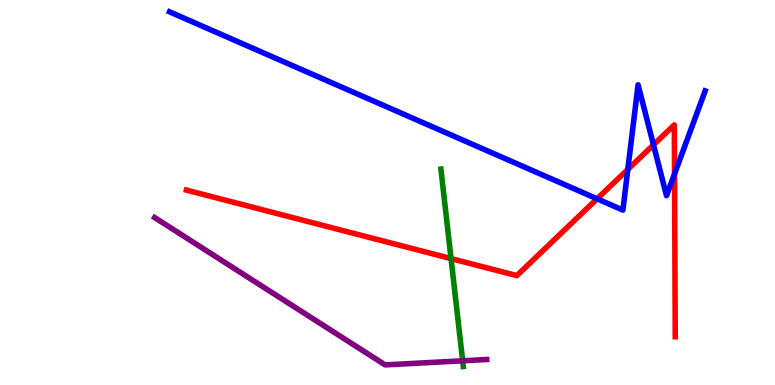[{'lines': ['blue', 'red'], 'intersections': [{'x': 7.7, 'y': 4.84}, {'x': 8.1, 'y': 5.6}, {'x': 8.43, 'y': 6.24}, {'x': 8.7, 'y': 5.48}]}, {'lines': ['green', 'red'], 'intersections': [{'x': 5.82, 'y': 3.28}]}, {'lines': ['purple', 'red'], 'intersections': []}, {'lines': ['blue', 'green'], 'intersections': []}, {'lines': ['blue', 'purple'], 'intersections': []}, {'lines': ['green', 'purple'], 'intersections': [{'x': 5.97, 'y': 0.629}]}]